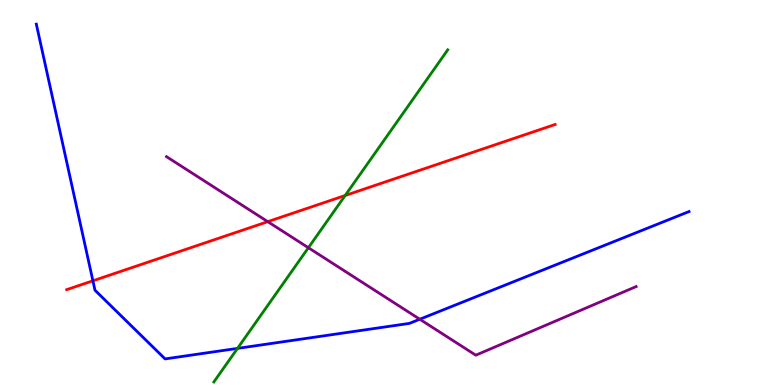[{'lines': ['blue', 'red'], 'intersections': [{'x': 1.2, 'y': 2.71}]}, {'lines': ['green', 'red'], 'intersections': [{'x': 4.45, 'y': 4.92}]}, {'lines': ['purple', 'red'], 'intersections': [{'x': 3.46, 'y': 4.24}]}, {'lines': ['blue', 'green'], 'intersections': [{'x': 3.06, 'y': 0.951}]}, {'lines': ['blue', 'purple'], 'intersections': [{'x': 5.42, 'y': 1.71}]}, {'lines': ['green', 'purple'], 'intersections': [{'x': 3.98, 'y': 3.57}]}]